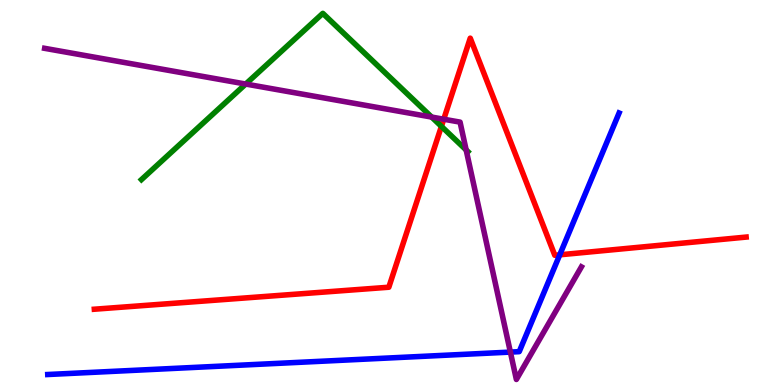[{'lines': ['blue', 'red'], 'intersections': [{'x': 7.22, 'y': 3.38}]}, {'lines': ['green', 'red'], 'intersections': [{'x': 5.7, 'y': 6.72}]}, {'lines': ['purple', 'red'], 'intersections': [{'x': 5.73, 'y': 6.9}]}, {'lines': ['blue', 'green'], 'intersections': []}, {'lines': ['blue', 'purple'], 'intersections': [{'x': 6.59, 'y': 0.855}]}, {'lines': ['green', 'purple'], 'intersections': [{'x': 3.17, 'y': 7.82}, {'x': 5.57, 'y': 6.96}, {'x': 6.01, 'y': 6.1}]}]